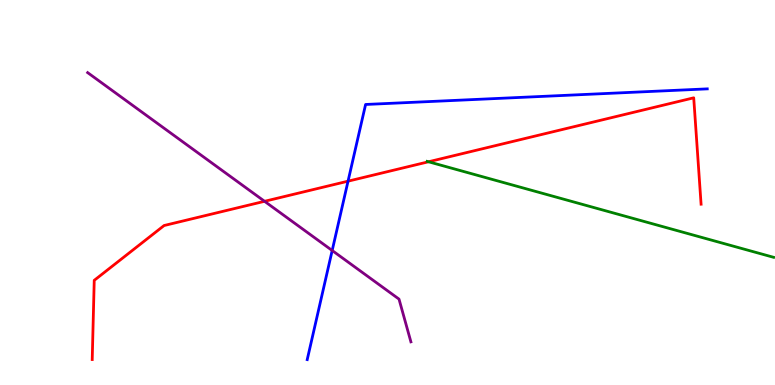[{'lines': ['blue', 'red'], 'intersections': [{'x': 4.49, 'y': 5.29}]}, {'lines': ['green', 'red'], 'intersections': [{'x': 5.53, 'y': 5.8}]}, {'lines': ['purple', 'red'], 'intersections': [{'x': 3.41, 'y': 4.77}]}, {'lines': ['blue', 'green'], 'intersections': []}, {'lines': ['blue', 'purple'], 'intersections': [{'x': 4.29, 'y': 3.49}]}, {'lines': ['green', 'purple'], 'intersections': []}]